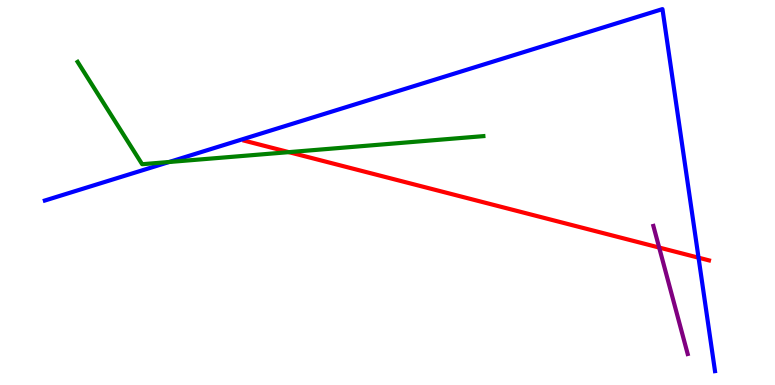[{'lines': ['blue', 'red'], 'intersections': [{'x': 9.01, 'y': 3.31}]}, {'lines': ['green', 'red'], 'intersections': [{'x': 3.73, 'y': 6.05}]}, {'lines': ['purple', 'red'], 'intersections': [{'x': 8.51, 'y': 3.57}]}, {'lines': ['blue', 'green'], 'intersections': [{'x': 2.18, 'y': 5.79}]}, {'lines': ['blue', 'purple'], 'intersections': []}, {'lines': ['green', 'purple'], 'intersections': []}]